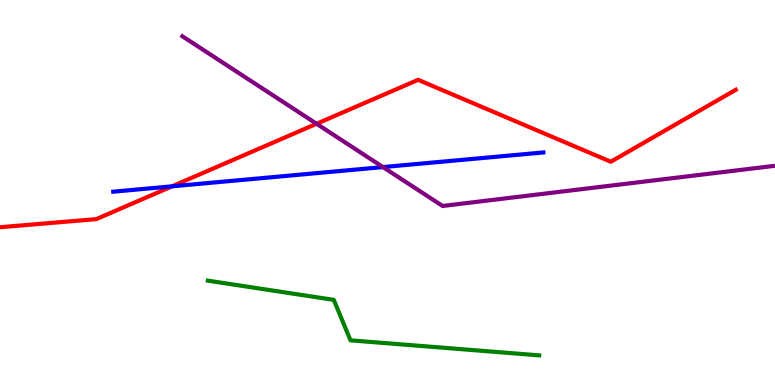[{'lines': ['blue', 'red'], 'intersections': [{'x': 2.22, 'y': 5.16}]}, {'lines': ['green', 'red'], 'intersections': []}, {'lines': ['purple', 'red'], 'intersections': [{'x': 4.08, 'y': 6.79}]}, {'lines': ['blue', 'green'], 'intersections': []}, {'lines': ['blue', 'purple'], 'intersections': [{'x': 4.94, 'y': 5.66}]}, {'lines': ['green', 'purple'], 'intersections': []}]